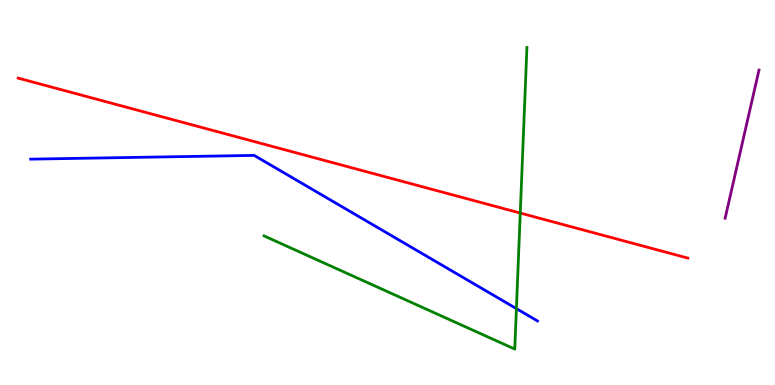[{'lines': ['blue', 'red'], 'intersections': []}, {'lines': ['green', 'red'], 'intersections': [{'x': 6.71, 'y': 4.47}]}, {'lines': ['purple', 'red'], 'intersections': []}, {'lines': ['blue', 'green'], 'intersections': [{'x': 6.66, 'y': 1.98}]}, {'lines': ['blue', 'purple'], 'intersections': []}, {'lines': ['green', 'purple'], 'intersections': []}]